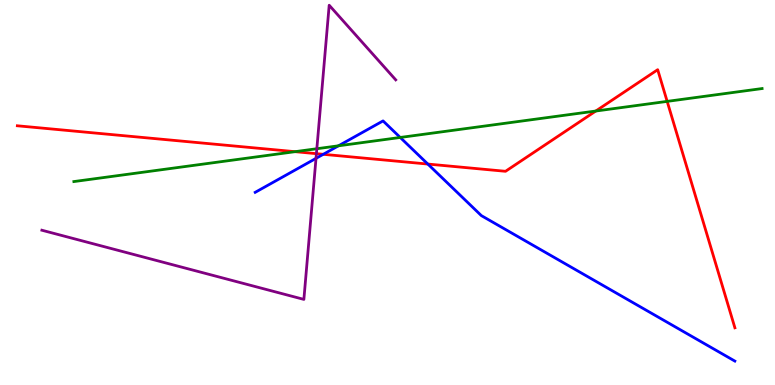[{'lines': ['blue', 'red'], 'intersections': [{'x': 4.17, 'y': 5.99}, {'x': 5.52, 'y': 5.74}]}, {'lines': ['green', 'red'], 'intersections': [{'x': 3.81, 'y': 6.06}, {'x': 7.69, 'y': 7.12}, {'x': 8.61, 'y': 7.37}]}, {'lines': ['purple', 'red'], 'intersections': [{'x': 4.08, 'y': 6.01}]}, {'lines': ['blue', 'green'], 'intersections': [{'x': 4.37, 'y': 6.21}, {'x': 5.16, 'y': 6.43}]}, {'lines': ['blue', 'purple'], 'intersections': [{'x': 4.08, 'y': 5.89}]}, {'lines': ['green', 'purple'], 'intersections': [{'x': 4.09, 'y': 6.14}]}]